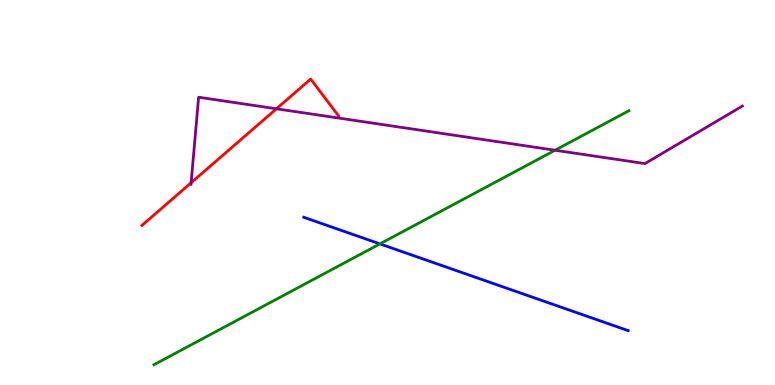[{'lines': ['blue', 'red'], 'intersections': []}, {'lines': ['green', 'red'], 'intersections': []}, {'lines': ['purple', 'red'], 'intersections': [{'x': 2.47, 'y': 5.25}, {'x': 3.57, 'y': 7.17}]}, {'lines': ['blue', 'green'], 'intersections': [{'x': 4.9, 'y': 3.67}]}, {'lines': ['blue', 'purple'], 'intersections': []}, {'lines': ['green', 'purple'], 'intersections': [{'x': 7.16, 'y': 6.1}]}]